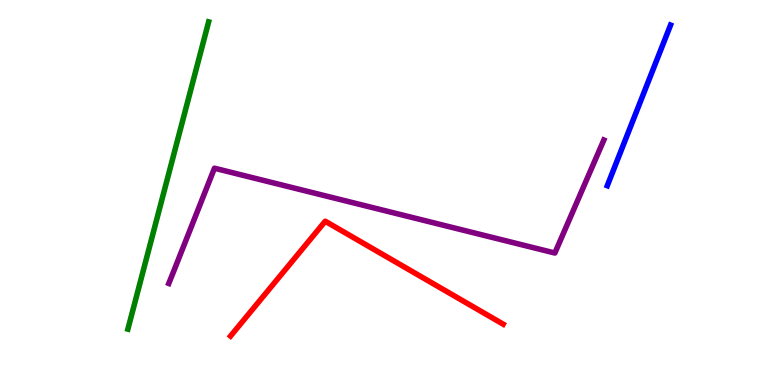[{'lines': ['blue', 'red'], 'intersections': []}, {'lines': ['green', 'red'], 'intersections': []}, {'lines': ['purple', 'red'], 'intersections': []}, {'lines': ['blue', 'green'], 'intersections': []}, {'lines': ['blue', 'purple'], 'intersections': []}, {'lines': ['green', 'purple'], 'intersections': []}]